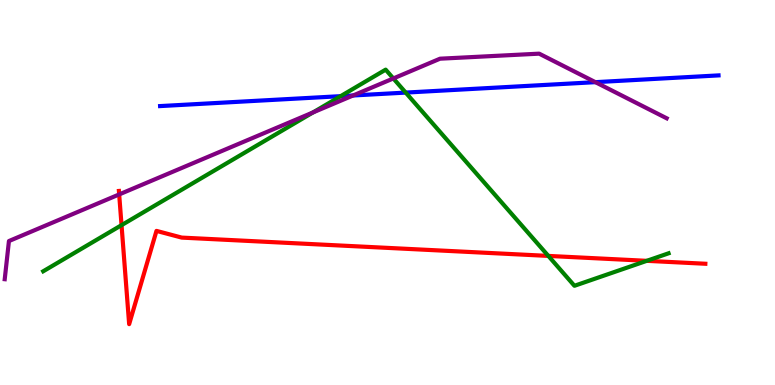[{'lines': ['blue', 'red'], 'intersections': []}, {'lines': ['green', 'red'], 'intersections': [{'x': 1.57, 'y': 4.15}, {'x': 7.08, 'y': 3.35}, {'x': 8.35, 'y': 3.23}]}, {'lines': ['purple', 'red'], 'intersections': [{'x': 1.54, 'y': 4.95}]}, {'lines': ['blue', 'green'], 'intersections': [{'x': 4.4, 'y': 7.5}, {'x': 5.23, 'y': 7.6}]}, {'lines': ['blue', 'purple'], 'intersections': [{'x': 4.56, 'y': 7.52}, {'x': 7.68, 'y': 7.87}]}, {'lines': ['green', 'purple'], 'intersections': [{'x': 4.04, 'y': 7.08}, {'x': 5.08, 'y': 7.96}]}]